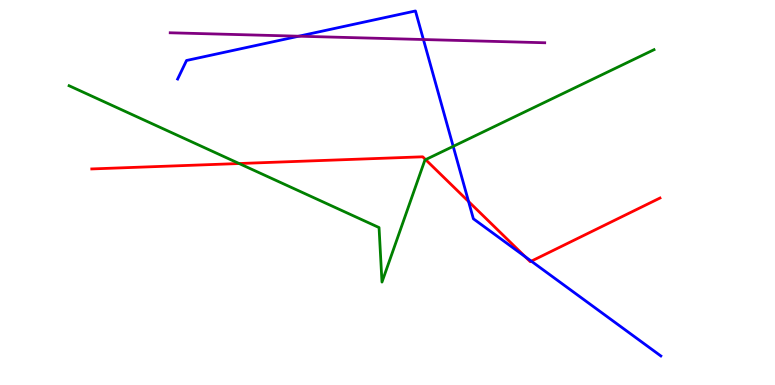[{'lines': ['blue', 'red'], 'intersections': [{'x': 6.05, 'y': 4.77}, {'x': 6.78, 'y': 3.33}, {'x': 6.86, 'y': 3.22}]}, {'lines': ['green', 'red'], 'intersections': [{'x': 3.09, 'y': 5.75}, {'x': 5.49, 'y': 5.85}]}, {'lines': ['purple', 'red'], 'intersections': []}, {'lines': ['blue', 'green'], 'intersections': [{'x': 5.85, 'y': 6.2}]}, {'lines': ['blue', 'purple'], 'intersections': [{'x': 3.86, 'y': 9.06}, {'x': 5.46, 'y': 8.97}]}, {'lines': ['green', 'purple'], 'intersections': []}]